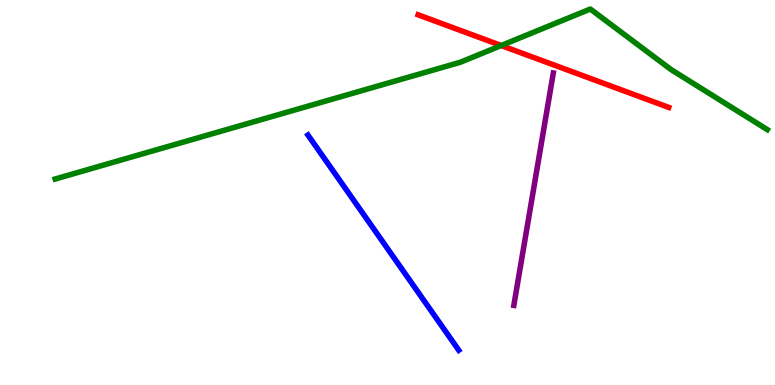[{'lines': ['blue', 'red'], 'intersections': []}, {'lines': ['green', 'red'], 'intersections': [{'x': 6.47, 'y': 8.82}]}, {'lines': ['purple', 'red'], 'intersections': []}, {'lines': ['blue', 'green'], 'intersections': []}, {'lines': ['blue', 'purple'], 'intersections': []}, {'lines': ['green', 'purple'], 'intersections': []}]